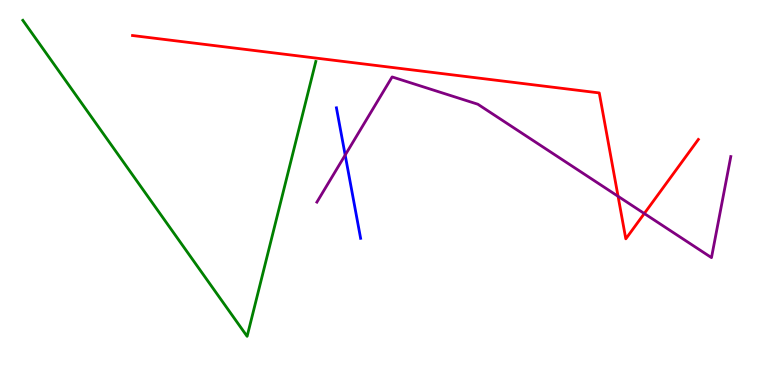[{'lines': ['blue', 'red'], 'intersections': []}, {'lines': ['green', 'red'], 'intersections': []}, {'lines': ['purple', 'red'], 'intersections': [{'x': 7.98, 'y': 4.9}, {'x': 8.31, 'y': 4.45}]}, {'lines': ['blue', 'green'], 'intersections': []}, {'lines': ['blue', 'purple'], 'intersections': [{'x': 4.45, 'y': 5.97}]}, {'lines': ['green', 'purple'], 'intersections': []}]